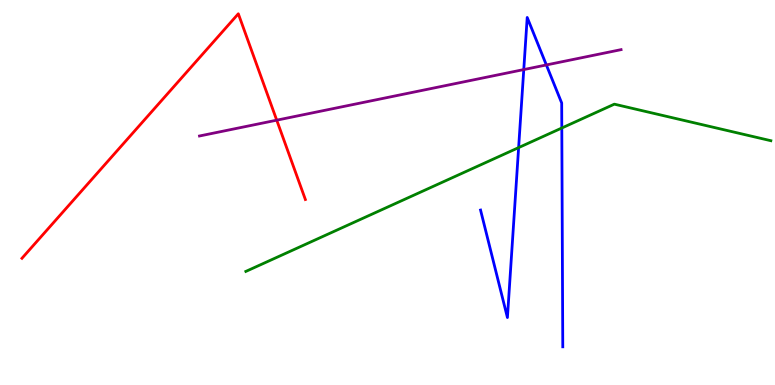[{'lines': ['blue', 'red'], 'intersections': []}, {'lines': ['green', 'red'], 'intersections': []}, {'lines': ['purple', 'red'], 'intersections': [{'x': 3.57, 'y': 6.88}]}, {'lines': ['blue', 'green'], 'intersections': [{'x': 6.69, 'y': 6.17}, {'x': 7.25, 'y': 6.68}]}, {'lines': ['blue', 'purple'], 'intersections': [{'x': 6.76, 'y': 8.19}, {'x': 7.05, 'y': 8.31}]}, {'lines': ['green', 'purple'], 'intersections': []}]